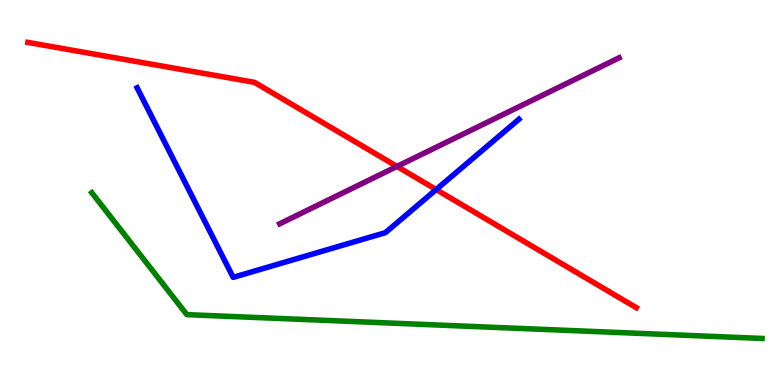[{'lines': ['blue', 'red'], 'intersections': [{'x': 5.63, 'y': 5.08}]}, {'lines': ['green', 'red'], 'intersections': []}, {'lines': ['purple', 'red'], 'intersections': [{'x': 5.12, 'y': 5.68}]}, {'lines': ['blue', 'green'], 'intersections': []}, {'lines': ['blue', 'purple'], 'intersections': []}, {'lines': ['green', 'purple'], 'intersections': []}]